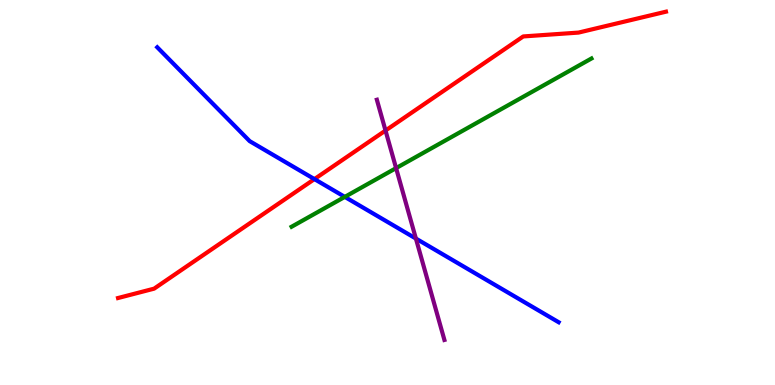[{'lines': ['blue', 'red'], 'intersections': [{'x': 4.06, 'y': 5.35}]}, {'lines': ['green', 'red'], 'intersections': []}, {'lines': ['purple', 'red'], 'intersections': [{'x': 4.97, 'y': 6.61}]}, {'lines': ['blue', 'green'], 'intersections': [{'x': 4.45, 'y': 4.89}]}, {'lines': ['blue', 'purple'], 'intersections': [{'x': 5.37, 'y': 3.8}]}, {'lines': ['green', 'purple'], 'intersections': [{'x': 5.11, 'y': 5.63}]}]